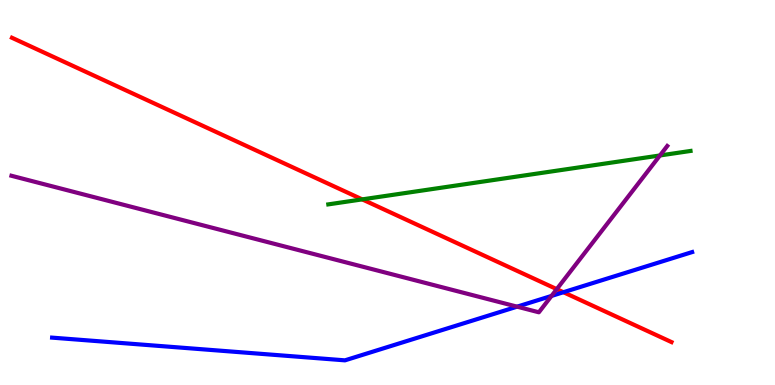[{'lines': ['blue', 'red'], 'intersections': [{'x': 7.27, 'y': 2.41}]}, {'lines': ['green', 'red'], 'intersections': [{'x': 4.67, 'y': 4.82}]}, {'lines': ['purple', 'red'], 'intersections': [{'x': 7.18, 'y': 2.49}]}, {'lines': ['blue', 'green'], 'intersections': []}, {'lines': ['blue', 'purple'], 'intersections': [{'x': 6.67, 'y': 2.03}, {'x': 7.12, 'y': 2.31}]}, {'lines': ['green', 'purple'], 'intersections': [{'x': 8.52, 'y': 5.96}]}]